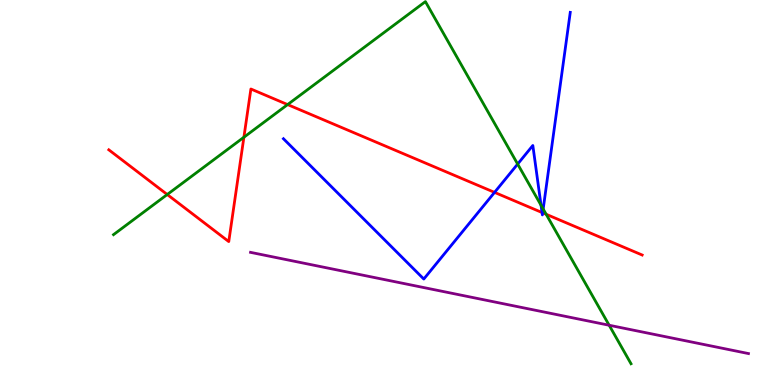[{'lines': ['blue', 'red'], 'intersections': [{'x': 6.38, 'y': 5.0}, {'x': 6.99, 'y': 4.48}, {'x': 7.0, 'y': 4.47}]}, {'lines': ['green', 'red'], 'intersections': [{'x': 2.16, 'y': 4.95}, {'x': 3.15, 'y': 6.44}, {'x': 3.71, 'y': 7.28}, {'x': 7.05, 'y': 4.43}]}, {'lines': ['purple', 'red'], 'intersections': []}, {'lines': ['blue', 'green'], 'intersections': [{'x': 6.68, 'y': 5.74}, {'x': 6.98, 'y': 4.67}, {'x': 7.01, 'y': 4.57}]}, {'lines': ['blue', 'purple'], 'intersections': []}, {'lines': ['green', 'purple'], 'intersections': [{'x': 7.86, 'y': 1.55}]}]